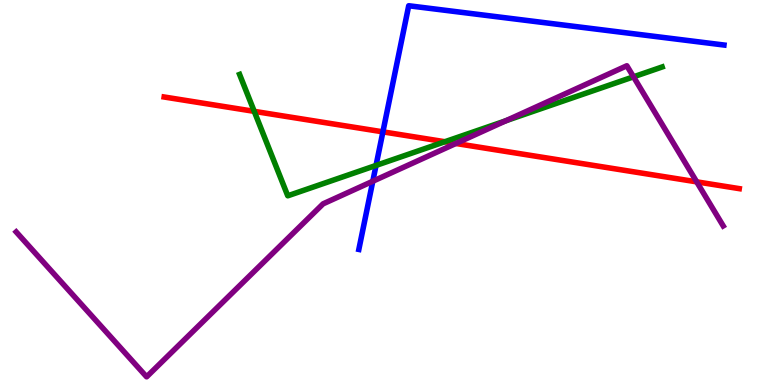[{'lines': ['blue', 'red'], 'intersections': [{'x': 4.94, 'y': 6.58}]}, {'lines': ['green', 'red'], 'intersections': [{'x': 3.28, 'y': 7.11}, {'x': 5.74, 'y': 6.32}]}, {'lines': ['purple', 'red'], 'intersections': [{'x': 5.88, 'y': 6.27}, {'x': 8.99, 'y': 5.28}]}, {'lines': ['blue', 'green'], 'intersections': [{'x': 4.85, 'y': 5.7}]}, {'lines': ['blue', 'purple'], 'intersections': [{'x': 4.81, 'y': 5.29}]}, {'lines': ['green', 'purple'], 'intersections': [{'x': 6.53, 'y': 6.86}, {'x': 8.17, 'y': 8.0}]}]